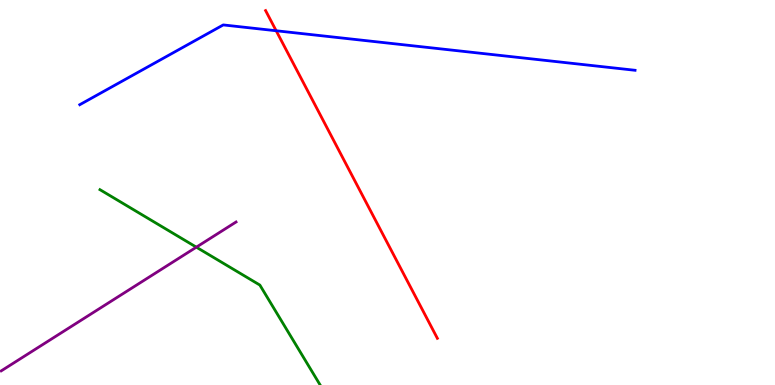[{'lines': ['blue', 'red'], 'intersections': [{'x': 3.56, 'y': 9.2}]}, {'lines': ['green', 'red'], 'intersections': []}, {'lines': ['purple', 'red'], 'intersections': []}, {'lines': ['blue', 'green'], 'intersections': []}, {'lines': ['blue', 'purple'], 'intersections': []}, {'lines': ['green', 'purple'], 'intersections': [{'x': 2.53, 'y': 3.58}]}]